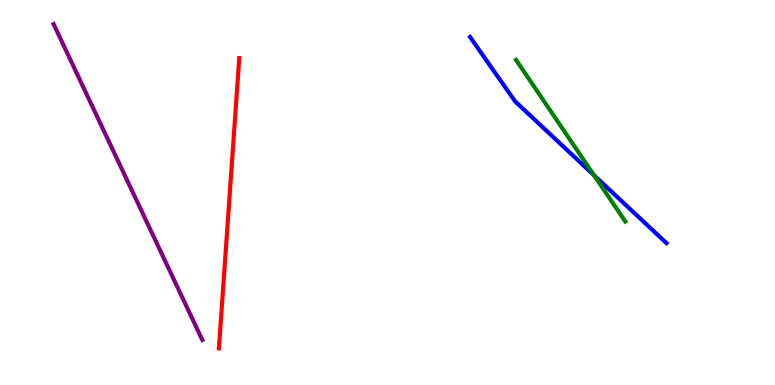[{'lines': ['blue', 'red'], 'intersections': []}, {'lines': ['green', 'red'], 'intersections': []}, {'lines': ['purple', 'red'], 'intersections': []}, {'lines': ['blue', 'green'], 'intersections': [{'x': 7.67, 'y': 5.45}]}, {'lines': ['blue', 'purple'], 'intersections': []}, {'lines': ['green', 'purple'], 'intersections': []}]